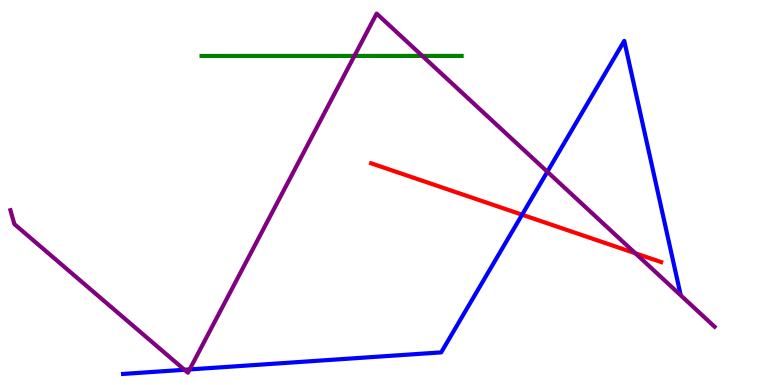[{'lines': ['blue', 'red'], 'intersections': [{'x': 6.74, 'y': 4.42}]}, {'lines': ['green', 'red'], 'intersections': []}, {'lines': ['purple', 'red'], 'intersections': [{'x': 8.2, 'y': 3.42}]}, {'lines': ['blue', 'green'], 'intersections': []}, {'lines': ['blue', 'purple'], 'intersections': [{'x': 2.38, 'y': 0.395}, {'x': 2.45, 'y': 0.404}, {'x': 7.06, 'y': 5.54}]}, {'lines': ['green', 'purple'], 'intersections': [{'x': 4.57, 'y': 8.55}, {'x': 5.45, 'y': 8.55}]}]